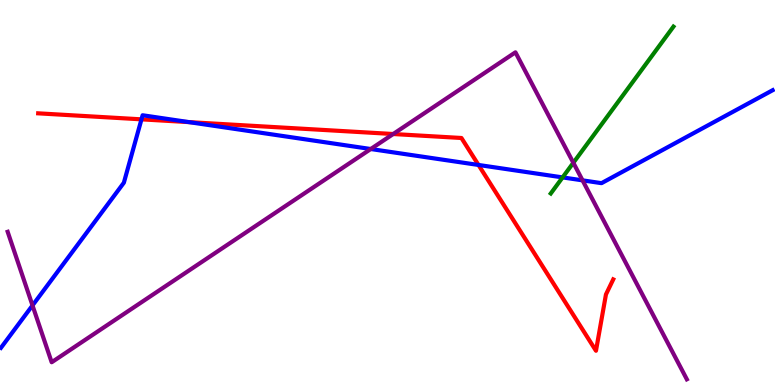[{'lines': ['blue', 'red'], 'intersections': [{'x': 1.83, 'y': 6.9}, {'x': 2.44, 'y': 6.83}, {'x': 6.17, 'y': 5.72}]}, {'lines': ['green', 'red'], 'intersections': []}, {'lines': ['purple', 'red'], 'intersections': [{'x': 5.07, 'y': 6.52}]}, {'lines': ['blue', 'green'], 'intersections': [{'x': 7.26, 'y': 5.39}]}, {'lines': ['blue', 'purple'], 'intersections': [{'x': 0.419, 'y': 2.07}, {'x': 4.78, 'y': 6.13}, {'x': 7.52, 'y': 5.32}]}, {'lines': ['green', 'purple'], 'intersections': [{'x': 7.4, 'y': 5.77}]}]